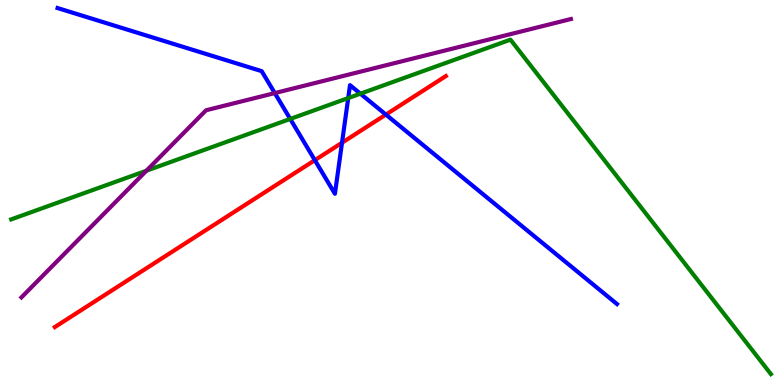[{'lines': ['blue', 'red'], 'intersections': [{'x': 4.06, 'y': 5.84}, {'x': 4.41, 'y': 6.29}, {'x': 4.98, 'y': 7.02}]}, {'lines': ['green', 'red'], 'intersections': []}, {'lines': ['purple', 'red'], 'intersections': []}, {'lines': ['blue', 'green'], 'intersections': [{'x': 3.74, 'y': 6.91}, {'x': 4.49, 'y': 7.45}, {'x': 4.65, 'y': 7.57}]}, {'lines': ['blue', 'purple'], 'intersections': [{'x': 3.55, 'y': 7.58}]}, {'lines': ['green', 'purple'], 'intersections': [{'x': 1.89, 'y': 5.57}]}]